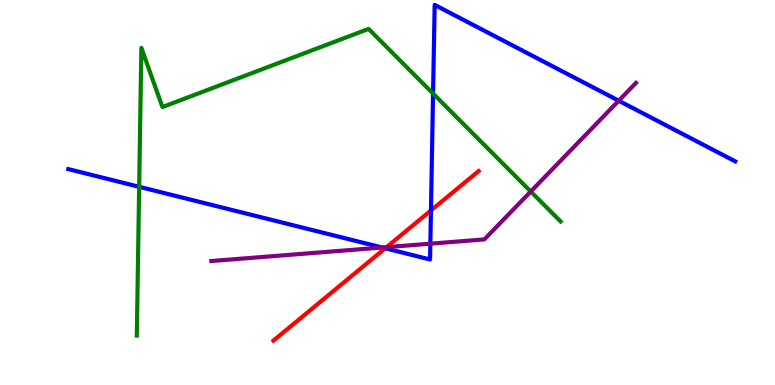[{'lines': ['blue', 'red'], 'intersections': [{'x': 4.97, 'y': 3.55}, {'x': 5.56, 'y': 4.53}]}, {'lines': ['green', 'red'], 'intersections': []}, {'lines': ['purple', 'red'], 'intersections': [{'x': 4.99, 'y': 3.58}]}, {'lines': ['blue', 'green'], 'intersections': [{'x': 1.8, 'y': 5.15}, {'x': 5.59, 'y': 7.57}]}, {'lines': ['blue', 'purple'], 'intersections': [{'x': 4.93, 'y': 3.57}, {'x': 5.55, 'y': 3.67}, {'x': 7.98, 'y': 7.38}]}, {'lines': ['green', 'purple'], 'intersections': [{'x': 6.85, 'y': 5.03}]}]